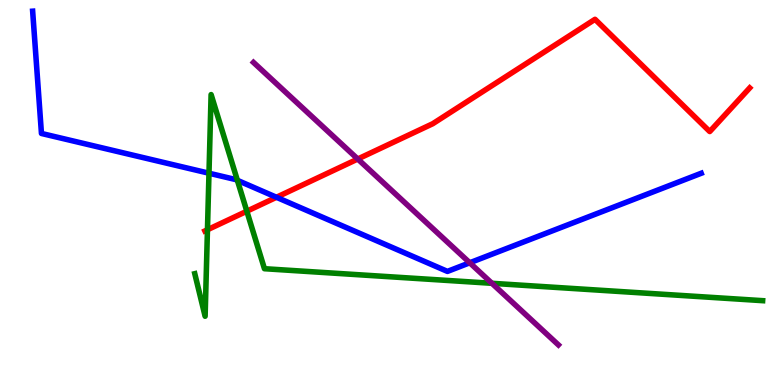[{'lines': ['blue', 'red'], 'intersections': [{'x': 3.57, 'y': 4.88}]}, {'lines': ['green', 'red'], 'intersections': [{'x': 2.68, 'y': 4.03}, {'x': 3.18, 'y': 4.51}]}, {'lines': ['purple', 'red'], 'intersections': [{'x': 4.62, 'y': 5.87}]}, {'lines': ['blue', 'green'], 'intersections': [{'x': 2.7, 'y': 5.5}, {'x': 3.06, 'y': 5.32}]}, {'lines': ['blue', 'purple'], 'intersections': [{'x': 6.06, 'y': 3.17}]}, {'lines': ['green', 'purple'], 'intersections': [{'x': 6.35, 'y': 2.64}]}]